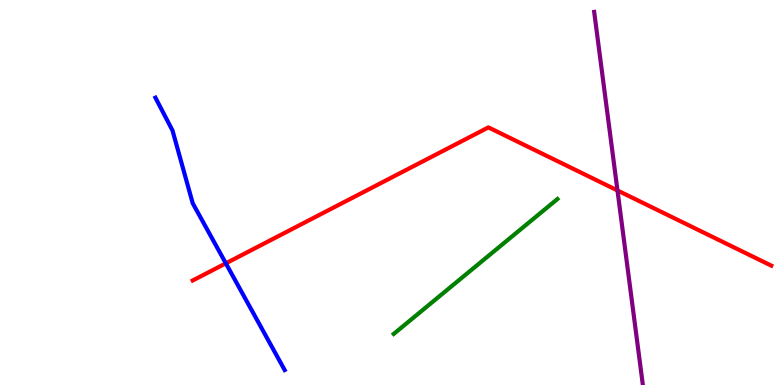[{'lines': ['blue', 'red'], 'intersections': [{'x': 2.91, 'y': 3.16}]}, {'lines': ['green', 'red'], 'intersections': []}, {'lines': ['purple', 'red'], 'intersections': [{'x': 7.97, 'y': 5.05}]}, {'lines': ['blue', 'green'], 'intersections': []}, {'lines': ['blue', 'purple'], 'intersections': []}, {'lines': ['green', 'purple'], 'intersections': []}]